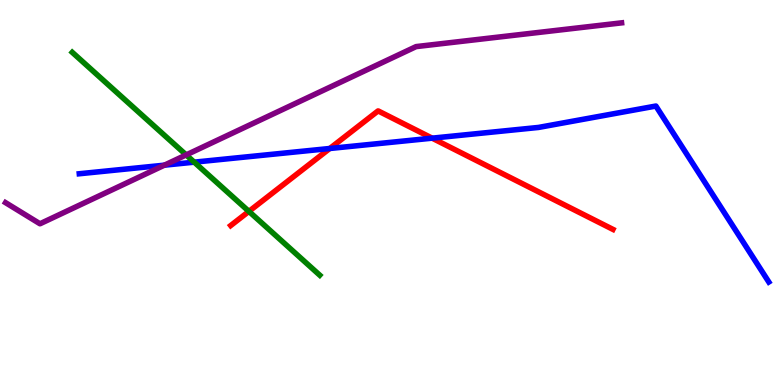[{'lines': ['blue', 'red'], 'intersections': [{'x': 4.26, 'y': 6.14}, {'x': 5.58, 'y': 6.41}]}, {'lines': ['green', 'red'], 'intersections': [{'x': 3.21, 'y': 4.51}]}, {'lines': ['purple', 'red'], 'intersections': []}, {'lines': ['blue', 'green'], 'intersections': [{'x': 2.51, 'y': 5.79}]}, {'lines': ['blue', 'purple'], 'intersections': [{'x': 2.12, 'y': 5.71}]}, {'lines': ['green', 'purple'], 'intersections': [{'x': 2.4, 'y': 5.98}]}]